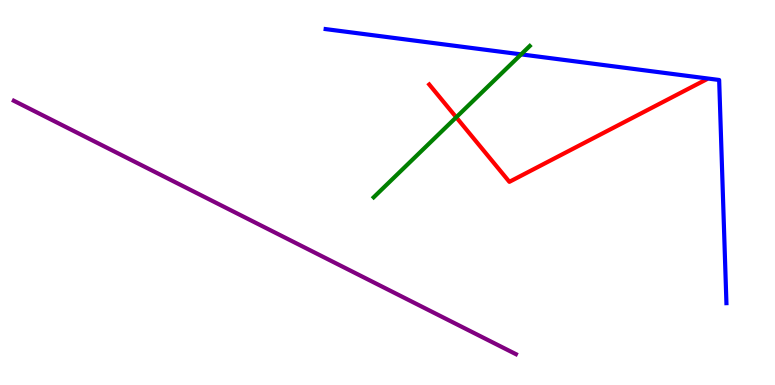[{'lines': ['blue', 'red'], 'intersections': []}, {'lines': ['green', 'red'], 'intersections': [{'x': 5.89, 'y': 6.95}]}, {'lines': ['purple', 'red'], 'intersections': []}, {'lines': ['blue', 'green'], 'intersections': [{'x': 6.72, 'y': 8.59}]}, {'lines': ['blue', 'purple'], 'intersections': []}, {'lines': ['green', 'purple'], 'intersections': []}]